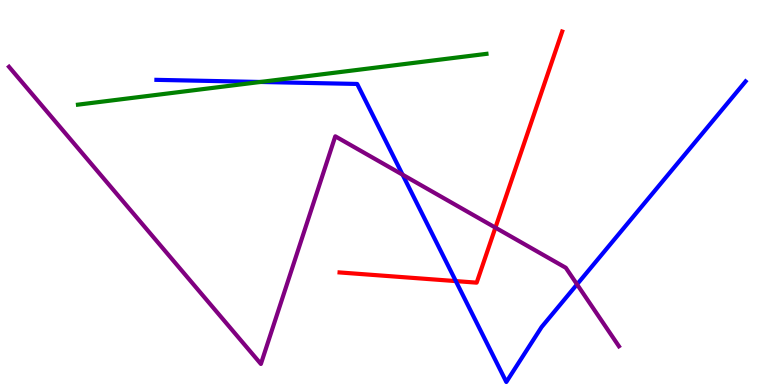[{'lines': ['blue', 'red'], 'intersections': [{'x': 5.88, 'y': 2.7}]}, {'lines': ['green', 'red'], 'intersections': []}, {'lines': ['purple', 'red'], 'intersections': [{'x': 6.39, 'y': 4.09}]}, {'lines': ['blue', 'green'], 'intersections': [{'x': 3.36, 'y': 7.87}]}, {'lines': ['blue', 'purple'], 'intersections': [{'x': 5.19, 'y': 5.46}, {'x': 7.45, 'y': 2.61}]}, {'lines': ['green', 'purple'], 'intersections': []}]